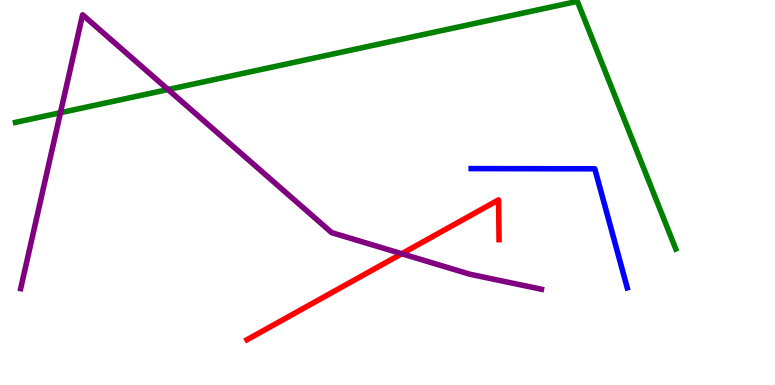[{'lines': ['blue', 'red'], 'intersections': []}, {'lines': ['green', 'red'], 'intersections': []}, {'lines': ['purple', 'red'], 'intersections': [{'x': 5.18, 'y': 3.41}]}, {'lines': ['blue', 'green'], 'intersections': []}, {'lines': ['blue', 'purple'], 'intersections': []}, {'lines': ['green', 'purple'], 'intersections': [{'x': 0.78, 'y': 7.07}, {'x': 2.17, 'y': 7.67}]}]